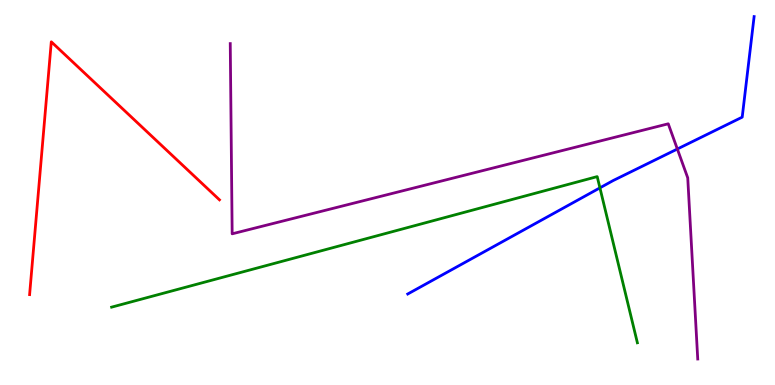[{'lines': ['blue', 'red'], 'intersections': []}, {'lines': ['green', 'red'], 'intersections': []}, {'lines': ['purple', 'red'], 'intersections': []}, {'lines': ['blue', 'green'], 'intersections': [{'x': 7.74, 'y': 5.12}]}, {'lines': ['blue', 'purple'], 'intersections': [{'x': 8.74, 'y': 6.13}]}, {'lines': ['green', 'purple'], 'intersections': []}]